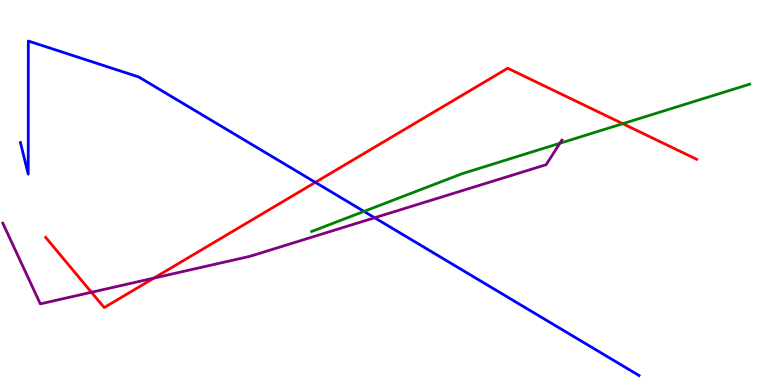[{'lines': ['blue', 'red'], 'intersections': [{'x': 4.07, 'y': 5.26}]}, {'lines': ['green', 'red'], 'intersections': [{'x': 8.04, 'y': 6.79}]}, {'lines': ['purple', 'red'], 'intersections': [{'x': 1.18, 'y': 2.41}, {'x': 1.99, 'y': 2.78}]}, {'lines': ['blue', 'green'], 'intersections': [{'x': 4.7, 'y': 4.51}]}, {'lines': ['blue', 'purple'], 'intersections': [{'x': 4.83, 'y': 4.34}]}, {'lines': ['green', 'purple'], 'intersections': [{'x': 7.22, 'y': 6.28}]}]